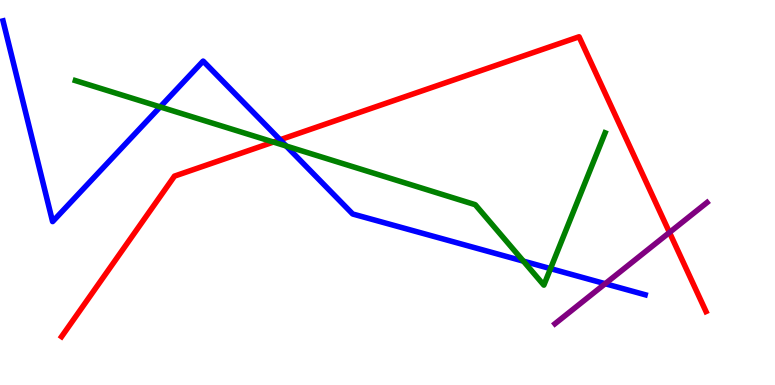[{'lines': ['blue', 'red'], 'intersections': [{'x': 3.61, 'y': 6.37}]}, {'lines': ['green', 'red'], 'intersections': [{'x': 3.53, 'y': 6.31}]}, {'lines': ['purple', 'red'], 'intersections': [{'x': 8.64, 'y': 3.96}]}, {'lines': ['blue', 'green'], 'intersections': [{'x': 2.07, 'y': 7.22}, {'x': 3.69, 'y': 6.21}, {'x': 6.75, 'y': 3.22}, {'x': 7.1, 'y': 3.02}]}, {'lines': ['blue', 'purple'], 'intersections': [{'x': 7.81, 'y': 2.63}]}, {'lines': ['green', 'purple'], 'intersections': []}]